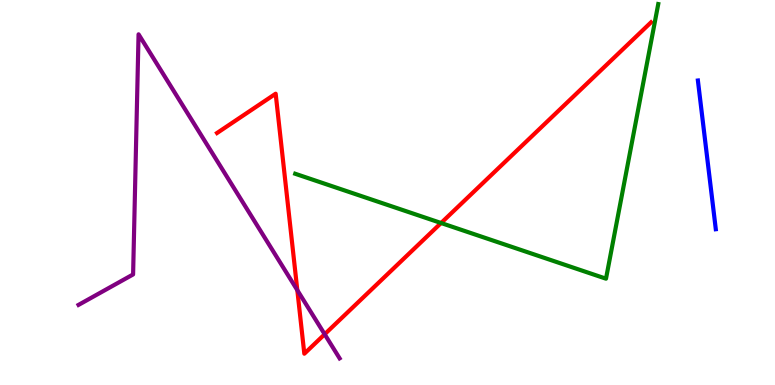[{'lines': ['blue', 'red'], 'intersections': []}, {'lines': ['green', 'red'], 'intersections': [{'x': 5.69, 'y': 4.21}]}, {'lines': ['purple', 'red'], 'intersections': [{'x': 3.84, 'y': 2.46}, {'x': 4.19, 'y': 1.32}]}, {'lines': ['blue', 'green'], 'intersections': []}, {'lines': ['blue', 'purple'], 'intersections': []}, {'lines': ['green', 'purple'], 'intersections': []}]